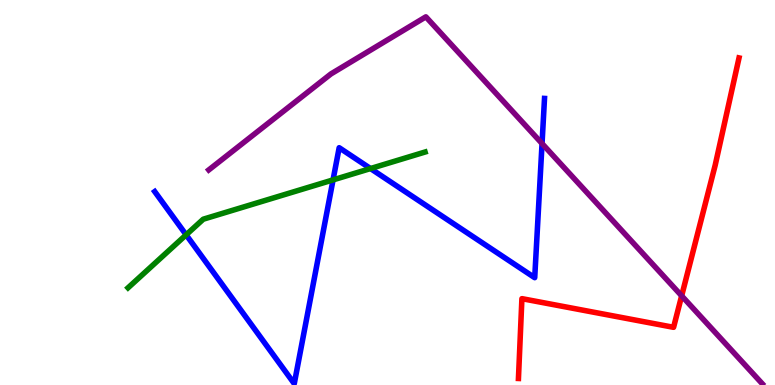[{'lines': ['blue', 'red'], 'intersections': []}, {'lines': ['green', 'red'], 'intersections': []}, {'lines': ['purple', 'red'], 'intersections': [{'x': 8.8, 'y': 2.32}]}, {'lines': ['blue', 'green'], 'intersections': [{'x': 2.4, 'y': 3.9}, {'x': 4.3, 'y': 5.33}, {'x': 4.78, 'y': 5.62}]}, {'lines': ['blue', 'purple'], 'intersections': [{'x': 6.99, 'y': 6.27}]}, {'lines': ['green', 'purple'], 'intersections': []}]